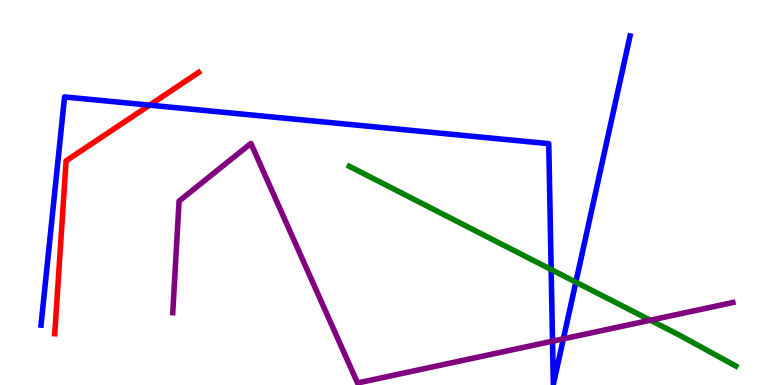[{'lines': ['blue', 'red'], 'intersections': [{'x': 1.93, 'y': 7.27}]}, {'lines': ['green', 'red'], 'intersections': []}, {'lines': ['purple', 'red'], 'intersections': []}, {'lines': ['blue', 'green'], 'intersections': [{'x': 7.11, 'y': 3.0}, {'x': 7.43, 'y': 2.67}]}, {'lines': ['blue', 'purple'], 'intersections': [{'x': 7.13, 'y': 1.14}, {'x': 7.27, 'y': 1.2}]}, {'lines': ['green', 'purple'], 'intersections': [{'x': 8.39, 'y': 1.68}]}]